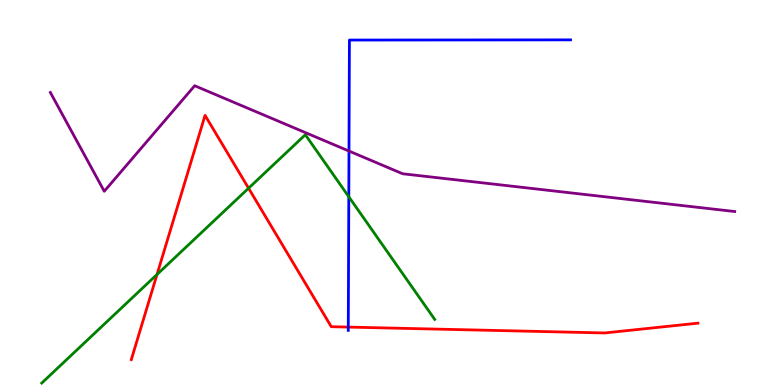[{'lines': ['blue', 'red'], 'intersections': [{'x': 4.49, 'y': 1.5}]}, {'lines': ['green', 'red'], 'intersections': [{'x': 2.03, 'y': 2.87}, {'x': 3.21, 'y': 5.11}]}, {'lines': ['purple', 'red'], 'intersections': []}, {'lines': ['blue', 'green'], 'intersections': [{'x': 4.5, 'y': 4.89}]}, {'lines': ['blue', 'purple'], 'intersections': [{'x': 4.5, 'y': 6.08}]}, {'lines': ['green', 'purple'], 'intersections': []}]